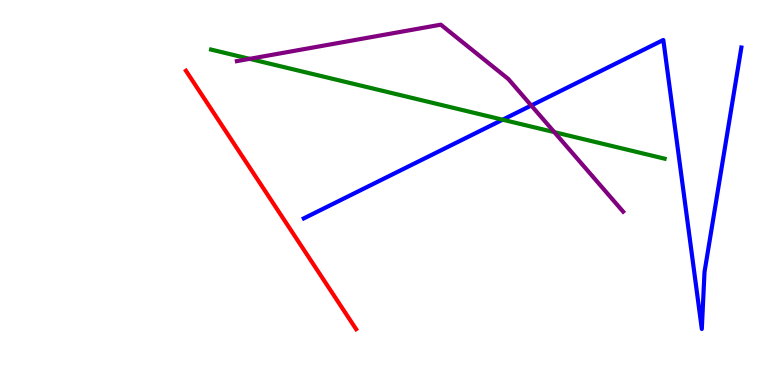[{'lines': ['blue', 'red'], 'intersections': []}, {'lines': ['green', 'red'], 'intersections': []}, {'lines': ['purple', 'red'], 'intersections': []}, {'lines': ['blue', 'green'], 'intersections': [{'x': 6.49, 'y': 6.89}]}, {'lines': ['blue', 'purple'], 'intersections': [{'x': 6.86, 'y': 7.26}]}, {'lines': ['green', 'purple'], 'intersections': [{'x': 3.22, 'y': 8.47}, {'x': 7.15, 'y': 6.57}]}]